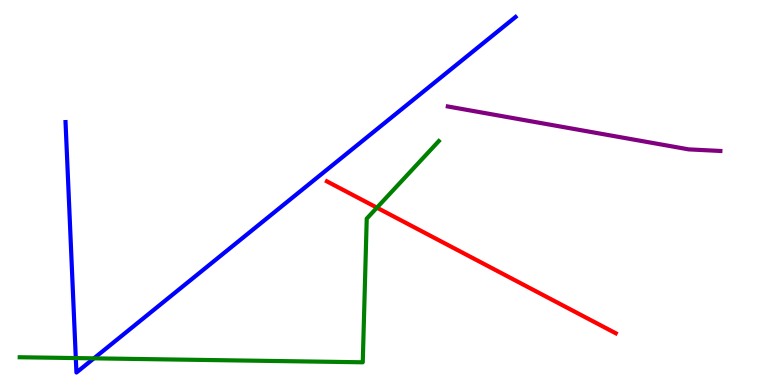[{'lines': ['blue', 'red'], 'intersections': []}, {'lines': ['green', 'red'], 'intersections': [{'x': 4.86, 'y': 4.61}]}, {'lines': ['purple', 'red'], 'intersections': []}, {'lines': ['blue', 'green'], 'intersections': [{'x': 0.978, 'y': 0.699}, {'x': 1.21, 'y': 0.692}]}, {'lines': ['blue', 'purple'], 'intersections': []}, {'lines': ['green', 'purple'], 'intersections': []}]